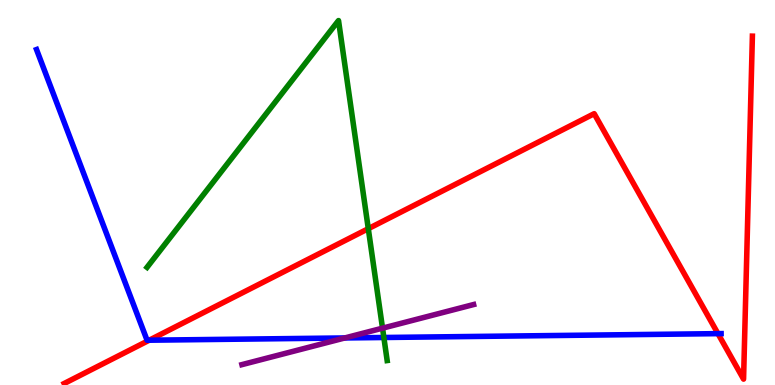[{'lines': ['blue', 'red'], 'intersections': [{'x': 1.93, 'y': 1.16}, {'x': 9.26, 'y': 1.33}]}, {'lines': ['green', 'red'], 'intersections': [{'x': 4.75, 'y': 4.06}]}, {'lines': ['purple', 'red'], 'intersections': []}, {'lines': ['blue', 'green'], 'intersections': [{'x': 4.95, 'y': 1.23}]}, {'lines': ['blue', 'purple'], 'intersections': [{'x': 4.45, 'y': 1.22}]}, {'lines': ['green', 'purple'], 'intersections': [{'x': 4.94, 'y': 1.48}]}]